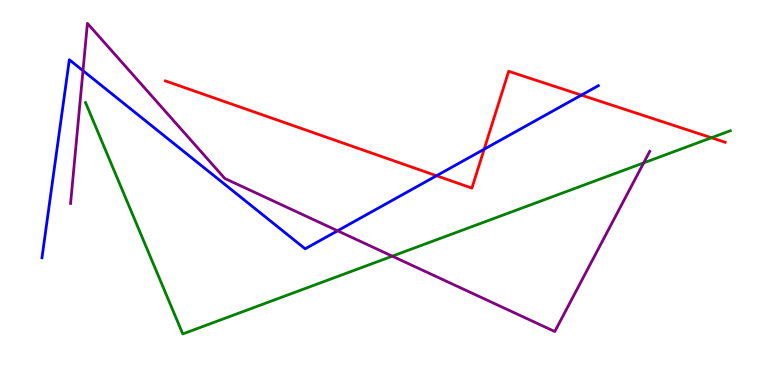[{'lines': ['blue', 'red'], 'intersections': [{'x': 5.63, 'y': 5.44}, {'x': 6.25, 'y': 6.12}, {'x': 7.5, 'y': 7.53}]}, {'lines': ['green', 'red'], 'intersections': [{'x': 9.18, 'y': 6.42}]}, {'lines': ['purple', 'red'], 'intersections': []}, {'lines': ['blue', 'green'], 'intersections': []}, {'lines': ['blue', 'purple'], 'intersections': [{'x': 1.07, 'y': 8.16}, {'x': 4.36, 'y': 4.01}]}, {'lines': ['green', 'purple'], 'intersections': [{'x': 5.06, 'y': 3.35}, {'x': 8.31, 'y': 5.77}]}]